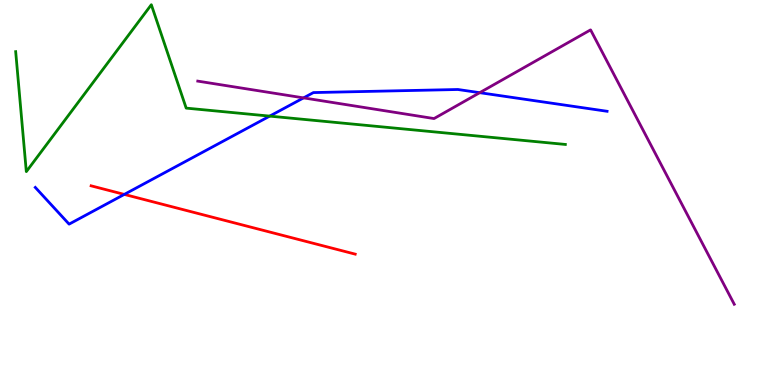[{'lines': ['blue', 'red'], 'intersections': [{'x': 1.6, 'y': 4.95}]}, {'lines': ['green', 'red'], 'intersections': []}, {'lines': ['purple', 'red'], 'intersections': []}, {'lines': ['blue', 'green'], 'intersections': [{'x': 3.48, 'y': 6.98}]}, {'lines': ['blue', 'purple'], 'intersections': [{'x': 3.92, 'y': 7.46}, {'x': 6.19, 'y': 7.59}]}, {'lines': ['green', 'purple'], 'intersections': []}]